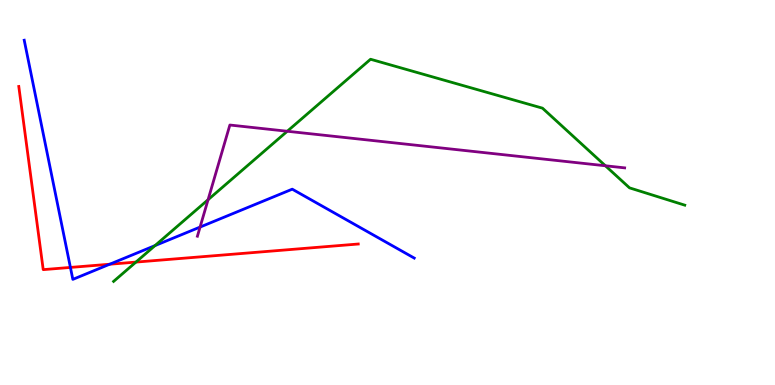[{'lines': ['blue', 'red'], 'intersections': [{'x': 0.909, 'y': 3.05}, {'x': 1.42, 'y': 3.14}]}, {'lines': ['green', 'red'], 'intersections': [{'x': 1.75, 'y': 3.19}]}, {'lines': ['purple', 'red'], 'intersections': []}, {'lines': ['blue', 'green'], 'intersections': [{'x': 2.0, 'y': 3.62}]}, {'lines': ['blue', 'purple'], 'intersections': [{'x': 2.58, 'y': 4.1}]}, {'lines': ['green', 'purple'], 'intersections': [{'x': 2.68, 'y': 4.81}, {'x': 3.71, 'y': 6.59}, {'x': 7.81, 'y': 5.69}]}]